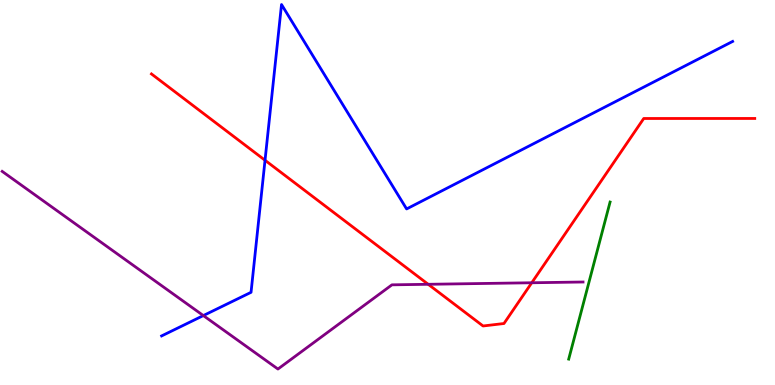[{'lines': ['blue', 'red'], 'intersections': [{'x': 3.42, 'y': 5.84}]}, {'lines': ['green', 'red'], 'intersections': []}, {'lines': ['purple', 'red'], 'intersections': [{'x': 5.53, 'y': 2.62}, {'x': 6.86, 'y': 2.66}]}, {'lines': ['blue', 'green'], 'intersections': []}, {'lines': ['blue', 'purple'], 'intersections': [{'x': 2.62, 'y': 1.8}]}, {'lines': ['green', 'purple'], 'intersections': []}]